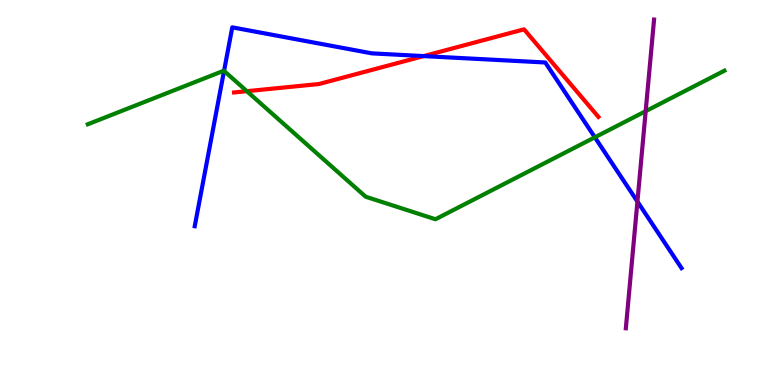[{'lines': ['blue', 'red'], 'intersections': [{'x': 5.47, 'y': 8.54}]}, {'lines': ['green', 'red'], 'intersections': [{'x': 3.19, 'y': 7.63}]}, {'lines': ['purple', 'red'], 'intersections': []}, {'lines': ['blue', 'green'], 'intersections': [{'x': 2.89, 'y': 8.16}, {'x': 7.68, 'y': 6.43}]}, {'lines': ['blue', 'purple'], 'intersections': [{'x': 8.22, 'y': 4.76}]}, {'lines': ['green', 'purple'], 'intersections': [{'x': 8.33, 'y': 7.11}]}]